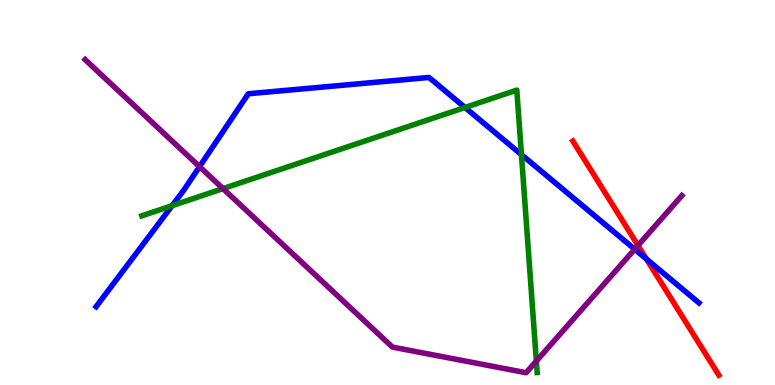[{'lines': ['blue', 'red'], 'intersections': [{'x': 8.34, 'y': 3.27}]}, {'lines': ['green', 'red'], 'intersections': []}, {'lines': ['purple', 'red'], 'intersections': [{'x': 8.23, 'y': 3.62}]}, {'lines': ['blue', 'green'], 'intersections': [{'x': 2.22, 'y': 4.66}, {'x': 6.0, 'y': 7.21}, {'x': 6.73, 'y': 5.98}]}, {'lines': ['blue', 'purple'], 'intersections': [{'x': 2.57, 'y': 5.67}, {'x': 8.19, 'y': 3.53}]}, {'lines': ['green', 'purple'], 'intersections': [{'x': 2.88, 'y': 5.1}, {'x': 6.92, 'y': 0.621}]}]